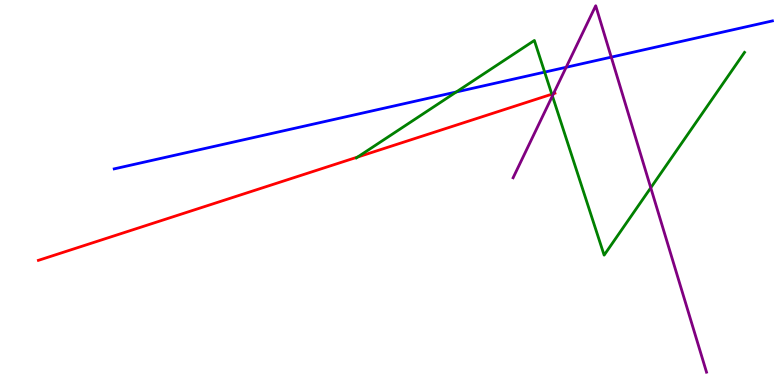[{'lines': ['blue', 'red'], 'intersections': []}, {'lines': ['green', 'red'], 'intersections': [{'x': 4.61, 'y': 5.92}, {'x': 7.12, 'y': 7.55}]}, {'lines': ['purple', 'red'], 'intersections': [{'x': 7.14, 'y': 7.57}]}, {'lines': ['blue', 'green'], 'intersections': [{'x': 5.89, 'y': 7.61}, {'x': 7.03, 'y': 8.13}]}, {'lines': ['blue', 'purple'], 'intersections': [{'x': 7.31, 'y': 8.25}, {'x': 7.89, 'y': 8.52}]}, {'lines': ['green', 'purple'], 'intersections': [{'x': 7.13, 'y': 7.51}, {'x': 8.4, 'y': 5.12}]}]